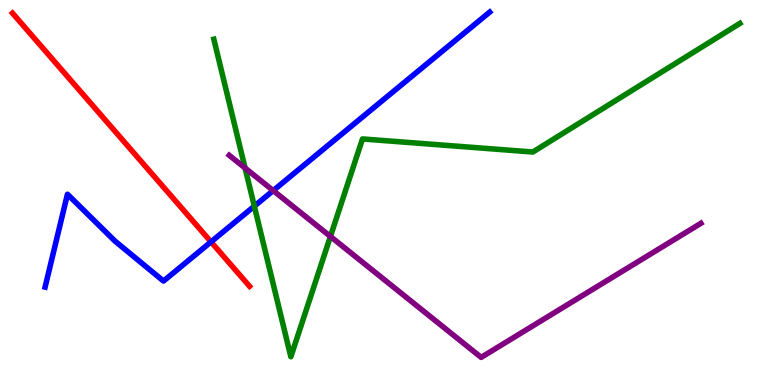[{'lines': ['blue', 'red'], 'intersections': [{'x': 2.72, 'y': 3.72}]}, {'lines': ['green', 'red'], 'intersections': []}, {'lines': ['purple', 'red'], 'intersections': []}, {'lines': ['blue', 'green'], 'intersections': [{'x': 3.28, 'y': 4.65}]}, {'lines': ['blue', 'purple'], 'intersections': [{'x': 3.53, 'y': 5.05}]}, {'lines': ['green', 'purple'], 'intersections': [{'x': 3.16, 'y': 5.64}, {'x': 4.26, 'y': 3.86}]}]